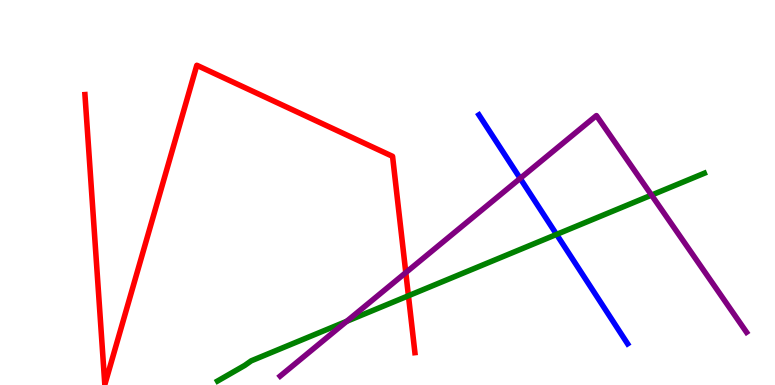[{'lines': ['blue', 'red'], 'intersections': []}, {'lines': ['green', 'red'], 'intersections': [{'x': 5.27, 'y': 2.32}]}, {'lines': ['purple', 'red'], 'intersections': [{'x': 5.24, 'y': 2.92}]}, {'lines': ['blue', 'green'], 'intersections': [{'x': 7.18, 'y': 3.91}]}, {'lines': ['blue', 'purple'], 'intersections': [{'x': 6.71, 'y': 5.37}]}, {'lines': ['green', 'purple'], 'intersections': [{'x': 4.47, 'y': 1.65}, {'x': 8.41, 'y': 4.93}]}]